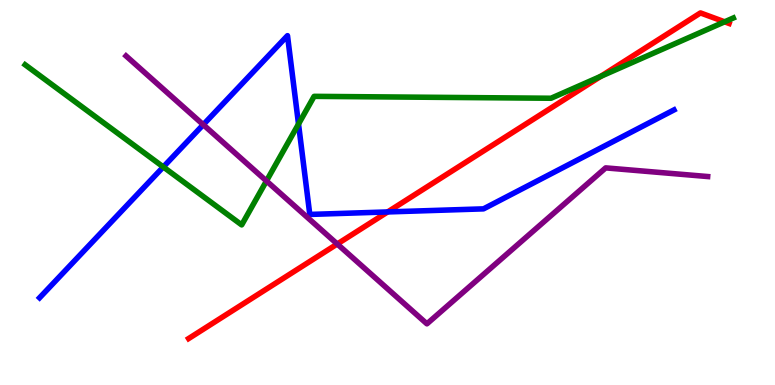[{'lines': ['blue', 'red'], 'intersections': [{'x': 5.0, 'y': 4.5}]}, {'lines': ['green', 'red'], 'intersections': [{'x': 7.75, 'y': 8.02}, {'x': 9.35, 'y': 9.43}]}, {'lines': ['purple', 'red'], 'intersections': [{'x': 4.35, 'y': 3.66}]}, {'lines': ['blue', 'green'], 'intersections': [{'x': 2.11, 'y': 5.66}, {'x': 3.85, 'y': 6.78}]}, {'lines': ['blue', 'purple'], 'intersections': [{'x': 2.62, 'y': 6.76}]}, {'lines': ['green', 'purple'], 'intersections': [{'x': 3.44, 'y': 5.3}]}]